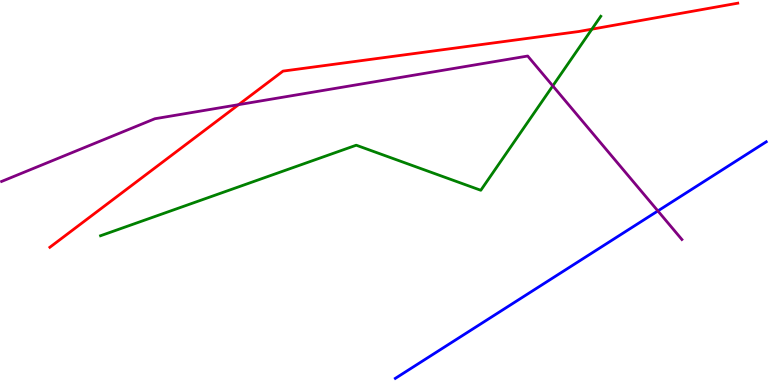[{'lines': ['blue', 'red'], 'intersections': []}, {'lines': ['green', 'red'], 'intersections': [{'x': 7.64, 'y': 9.24}]}, {'lines': ['purple', 'red'], 'intersections': [{'x': 3.08, 'y': 7.28}]}, {'lines': ['blue', 'green'], 'intersections': []}, {'lines': ['blue', 'purple'], 'intersections': [{'x': 8.49, 'y': 4.52}]}, {'lines': ['green', 'purple'], 'intersections': [{'x': 7.13, 'y': 7.77}]}]